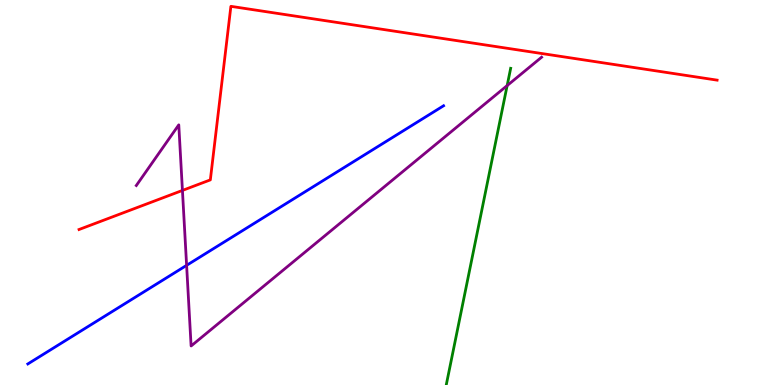[{'lines': ['blue', 'red'], 'intersections': []}, {'lines': ['green', 'red'], 'intersections': []}, {'lines': ['purple', 'red'], 'intersections': [{'x': 2.35, 'y': 5.05}]}, {'lines': ['blue', 'green'], 'intersections': []}, {'lines': ['blue', 'purple'], 'intersections': [{'x': 2.41, 'y': 3.11}]}, {'lines': ['green', 'purple'], 'intersections': [{'x': 6.54, 'y': 7.78}]}]